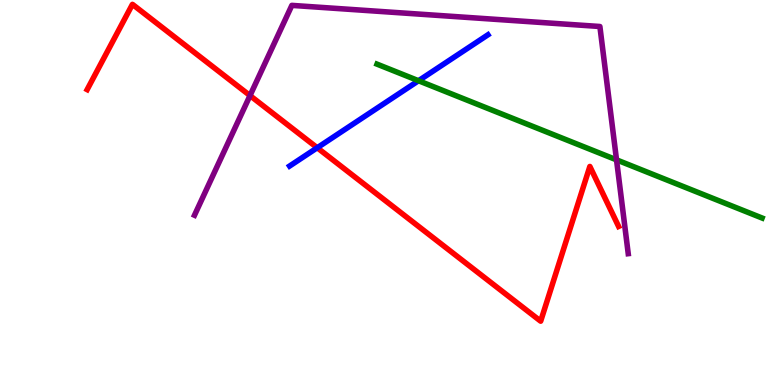[{'lines': ['blue', 'red'], 'intersections': [{'x': 4.09, 'y': 6.16}]}, {'lines': ['green', 'red'], 'intersections': []}, {'lines': ['purple', 'red'], 'intersections': [{'x': 3.23, 'y': 7.52}]}, {'lines': ['blue', 'green'], 'intersections': [{'x': 5.4, 'y': 7.9}]}, {'lines': ['blue', 'purple'], 'intersections': []}, {'lines': ['green', 'purple'], 'intersections': [{'x': 7.96, 'y': 5.85}]}]